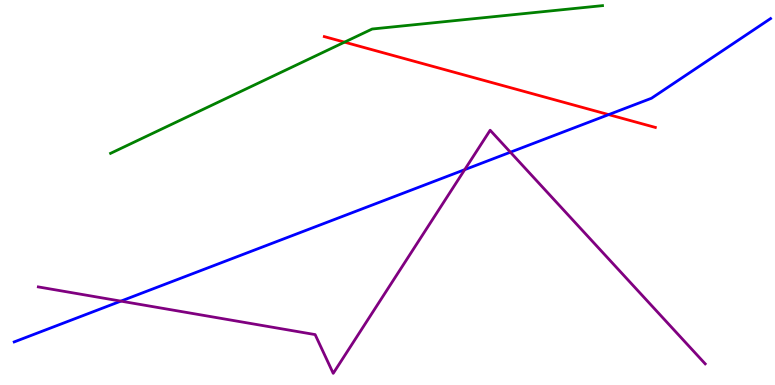[{'lines': ['blue', 'red'], 'intersections': [{'x': 7.85, 'y': 7.02}]}, {'lines': ['green', 'red'], 'intersections': [{'x': 4.45, 'y': 8.91}]}, {'lines': ['purple', 'red'], 'intersections': []}, {'lines': ['blue', 'green'], 'intersections': []}, {'lines': ['blue', 'purple'], 'intersections': [{'x': 1.56, 'y': 2.18}, {'x': 6.0, 'y': 5.59}, {'x': 6.59, 'y': 6.05}]}, {'lines': ['green', 'purple'], 'intersections': []}]